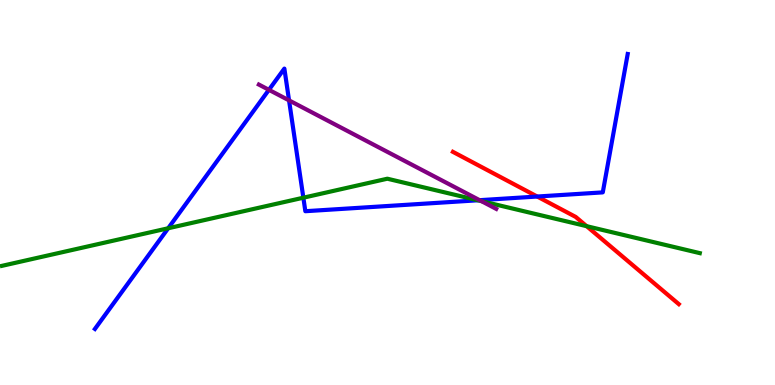[{'lines': ['blue', 'red'], 'intersections': [{'x': 6.93, 'y': 4.9}]}, {'lines': ['green', 'red'], 'intersections': [{'x': 7.57, 'y': 4.13}]}, {'lines': ['purple', 'red'], 'intersections': []}, {'lines': ['blue', 'green'], 'intersections': [{'x': 2.17, 'y': 4.07}, {'x': 3.91, 'y': 4.86}, {'x': 6.17, 'y': 4.8}]}, {'lines': ['blue', 'purple'], 'intersections': [{'x': 3.47, 'y': 7.67}, {'x': 3.73, 'y': 7.39}, {'x': 6.19, 'y': 4.8}]}, {'lines': ['green', 'purple'], 'intersections': [{'x': 6.21, 'y': 4.78}]}]